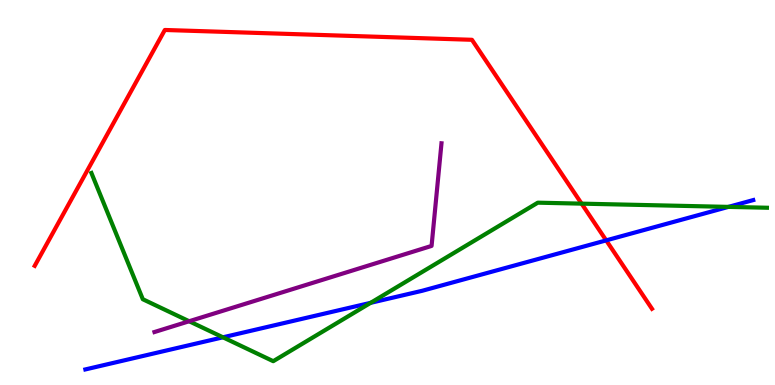[{'lines': ['blue', 'red'], 'intersections': [{'x': 7.82, 'y': 3.76}]}, {'lines': ['green', 'red'], 'intersections': [{'x': 7.5, 'y': 4.71}]}, {'lines': ['purple', 'red'], 'intersections': []}, {'lines': ['blue', 'green'], 'intersections': [{'x': 2.88, 'y': 1.24}, {'x': 4.78, 'y': 2.13}, {'x': 9.4, 'y': 4.63}]}, {'lines': ['blue', 'purple'], 'intersections': []}, {'lines': ['green', 'purple'], 'intersections': [{'x': 2.44, 'y': 1.66}]}]